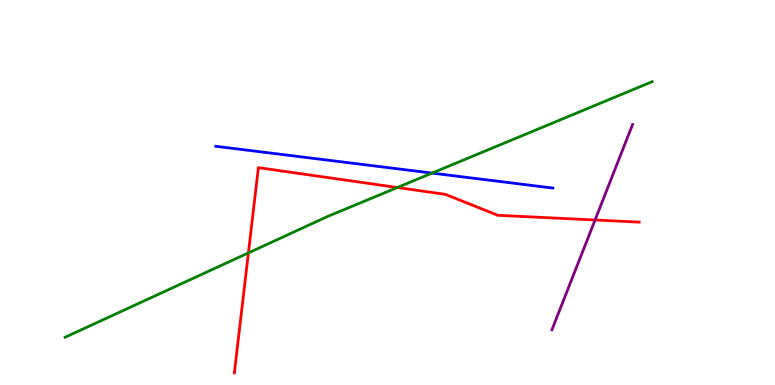[{'lines': ['blue', 'red'], 'intersections': []}, {'lines': ['green', 'red'], 'intersections': [{'x': 3.21, 'y': 3.43}, {'x': 5.13, 'y': 5.13}]}, {'lines': ['purple', 'red'], 'intersections': [{'x': 7.68, 'y': 4.29}]}, {'lines': ['blue', 'green'], 'intersections': [{'x': 5.58, 'y': 5.5}]}, {'lines': ['blue', 'purple'], 'intersections': []}, {'lines': ['green', 'purple'], 'intersections': []}]